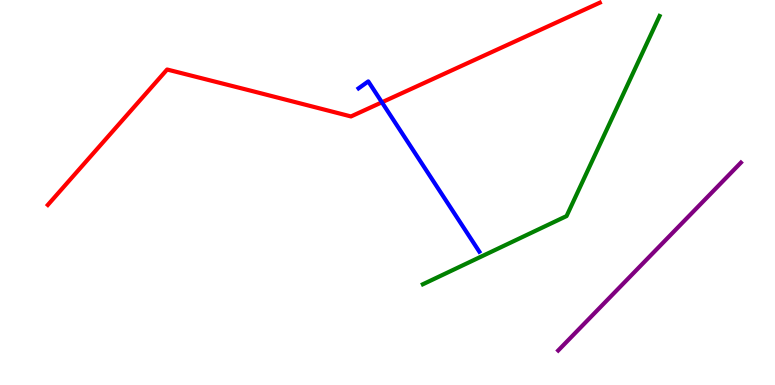[{'lines': ['blue', 'red'], 'intersections': [{'x': 4.93, 'y': 7.34}]}, {'lines': ['green', 'red'], 'intersections': []}, {'lines': ['purple', 'red'], 'intersections': []}, {'lines': ['blue', 'green'], 'intersections': []}, {'lines': ['blue', 'purple'], 'intersections': []}, {'lines': ['green', 'purple'], 'intersections': []}]